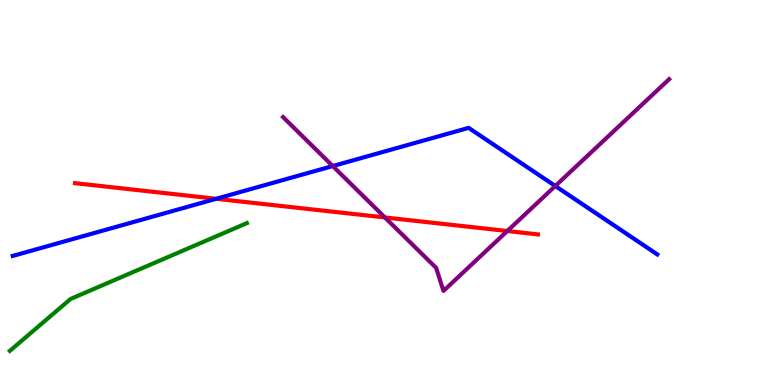[{'lines': ['blue', 'red'], 'intersections': [{'x': 2.79, 'y': 4.84}]}, {'lines': ['green', 'red'], 'intersections': []}, {'lines': ['purple', 'red'], 'intersections': [{'x': 4.97, 'y': 4.35}, {'x': 6.55, 'y': 4.0}]}, {'lines': ['blue', 'green'], 'intersections': []}, {'lines': ['blue', 'purple'], 'intersections': [{'x': 4.29, 'y': 5.69}, {'x': 7.17, 'y': 5.17}]}, {'lines': ['green', 'purple'], 'intersections': []}]